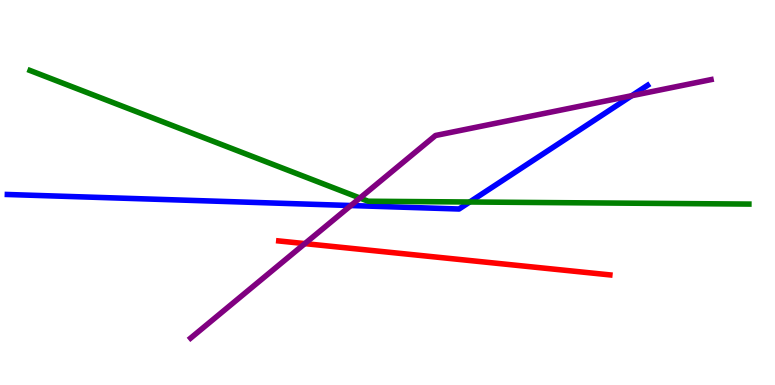[{'lines': ['blue', 'red'], 'intersections': []}, {'lines': ['green', 'red'], 'intersections': []}, {'lines': ['purple', 'red'], 'intersections': [{'x': 3.93, 'y': 3.67}]}, {'lines': ['blue', 'green'], 'intersections': [{'x': 6.06, 'y': 4.75}]}, {'lines': ['blue', 'purple'], 'intersections': [{'x': 4.53, 'y': 4.66}, {'x': 8.15, 'y': 7.51}]}, {'lines': ['green', 'purple'], 'intersections': [{'x': 4.64, 'y': 4.86}]}]